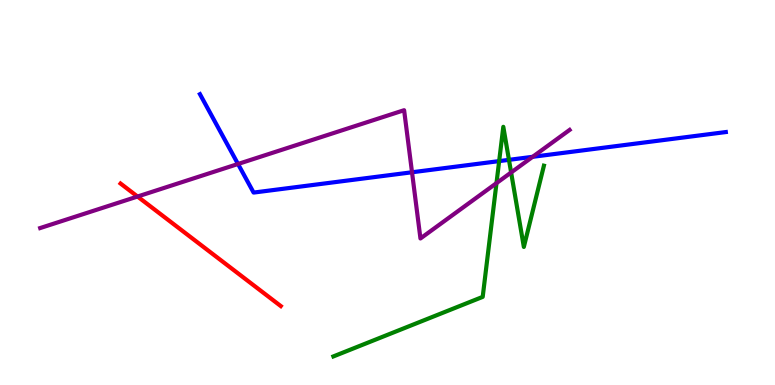[{'lines': ['blue', 'red'], 'intersections': []}, {'lines': ['green', 'red'], 'intersections': []}, {'lines': ['purple', 'red'], 'intersections': [{'x': 1.77, 'y': 4.9}]}, {'lines': ['blue', 'green'], 'intersections': [{'x': 6.44, 'y': 5.82}, {'x': 6.57, 'y': 5.85}]}, {'lines': ['blue', 'purple'], 'intersections': [{'x': 3.07, 'y': 5.74}, {'x': 5.32, 'y': 5.53}, {'x': 6.87, 'y': 5.93}]}, {'lines': ['green', 'purple'], 'intersections': [{'x': 6.41, 'y': 5.24}, {'x': 6.6, 'y': 5.52}]}]